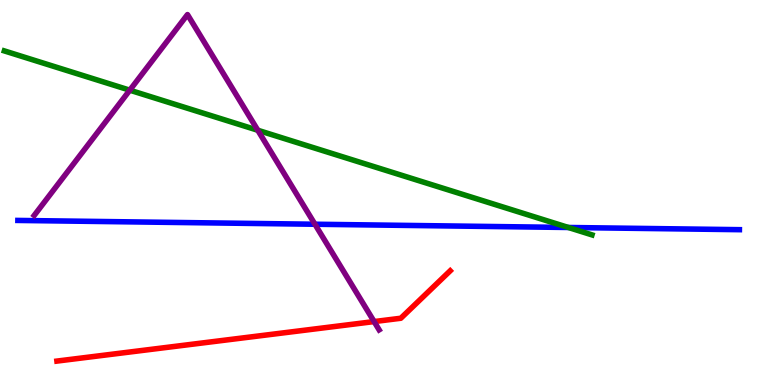[{'lines': ['blue', 'red'], 'intersections': []}, {'lines': ['green', 'red'], 'intersections': []}, {'lines': ['purple', 'red'], 'intersections': [{'x': 4.83, 'y': 1.65}]}, {'lines': ['blue', 'green'], 'intersections': [{'x': 7.33, 'y': 4.09}]}, {'lines': ['blue', 'purple'], 'intersections': [{'x': 4.06, 'y': 4.18}]}, {'lines': ['green', 'purple'], 'intersections': [{'x': 1.67, 'y': 7.66}, {'x': 3.33, 'y': 6.62}]}]